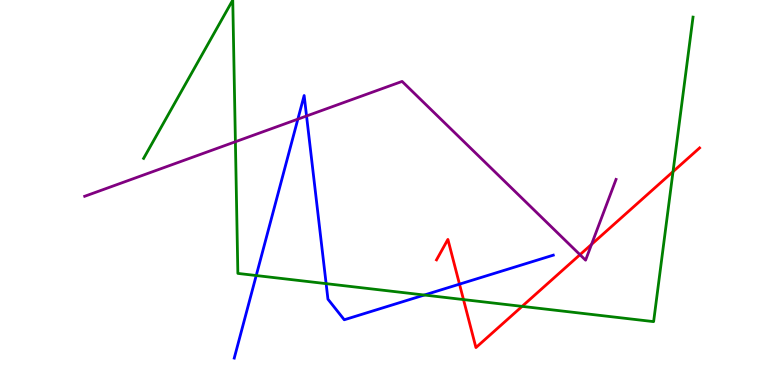[{'lines': ['blue', 'red'], 'intersections': [{'x': 5.93, 'y': 2.62}]}, {'lines': ['green', 'red'], 'intersections': [{'x': 5.98, 'y': 2.22}, {'x': 6.74, 'y': 2.04}, {'x': 8.68, 'y': 5.54}]}, {'lines': ['purple', 'red'], 'intersections': [{'x': 7.48, 'y': 3.38}, {'x': 7.63, 'y': 3.65}]}, {'lines': ['blue', 'green'], 'intersections': [{'x': 3.31, 'y': 2.84}, {'x': 4.21, 'y': 2.63}, {'x': 5.47, 'y': 2.34}]}, {'lines': ['blue', 'purple'], 'intersections': [{'x': 3.84, 'y': 6.91}, {'x': 3.96, 'y': 6.99}]}, {'lines': ['green', 'purple'], 'intersections': [{'x': 3.04, 'y': 6.32}]}]